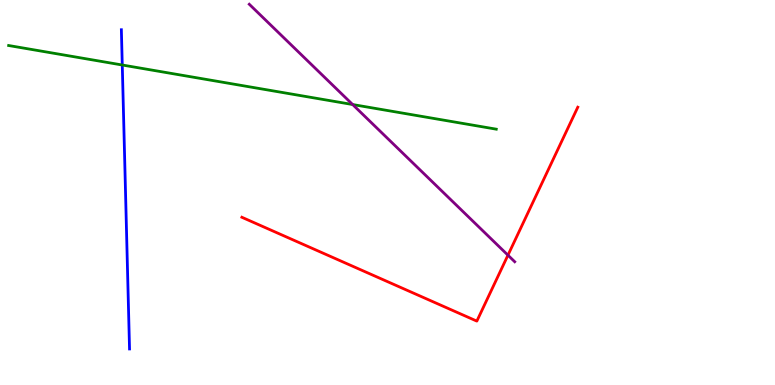[{'lines': ['blue', 'red'], 'intersections': []}, {'lines': ['green', 'red'], 'intersections': []}, {'lines': ['purple', 'red'], 'intersections': [{'x': 6.55, 'y': 3.37}]}, {'lines': ['blue', 'green'], 'intersections': [{'x': 1.58, 'y': 8.31}]}, {'lines': ['blue', 'purple'], 'intersections': []}, {'lines': ['green', 'purple'], 'intersections': [{'x': 4.55, 'y': 7.28}]}]